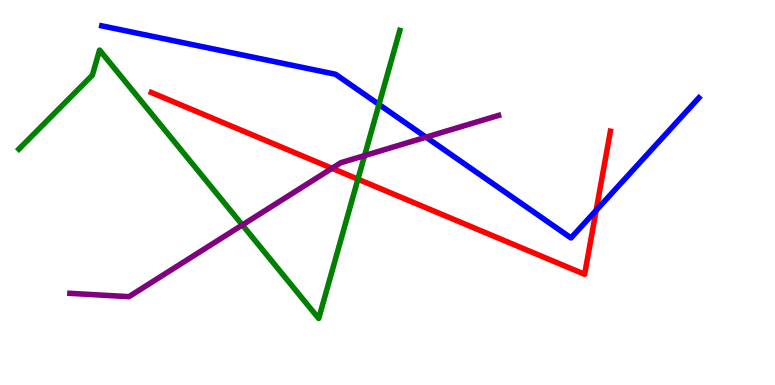[{'lines': ['blue', 'red'], 'intersections': [{'x': 7.69, 'y': 4.54}]}, {'lines': ['green', 'red'], 'intersections': [{'x': 4.62, 'y': 5.35}]}, {'lines': ['purple', 'red'], 'intersections': [{'x': 4.28, 'y': 5.63}]}, {'lines': ['blue', 'green'], 'intersections': [{'x': 4.89, 'y': 7.29}]}, {'lines': ['blue', 'purple'], 'intersections': [{'x': 5.5, 'y': 6.44}]}, {'lines': ['green', 'purple'], 'intersections': [{'x': 3.13, 'y': 4.16}, {'x': 4.7, 'y': 5.96}]}]